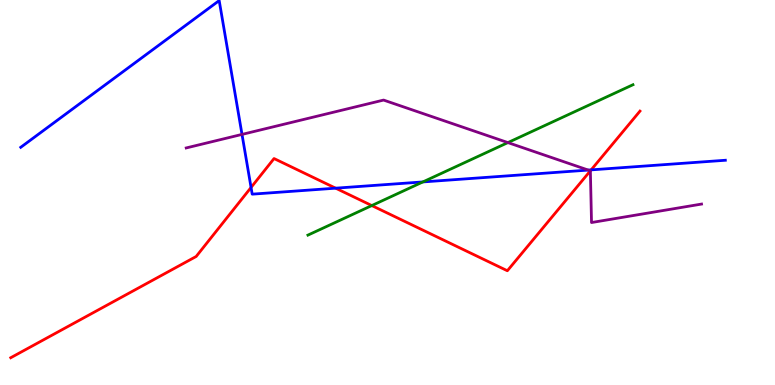[{'lines': ['blue', 'red'], 'intersections': [{'x': 3.24, 'y': 5.13}, {'x': 4.33, 'y': 5.11}, {'x': 7.63, 'y': 5.59}]}, {'lines': ['green', 'red'], 'intersections': [{'x': 4.8, 'y': 4.66}]}, {'lines': ['purple', 'red'], 'intersections': [{'x': 7.62, 'y': 5.56}]}, {'lines': ['blue', 'green'], 'intersections': [{'x': 5.46, 'y': 5.27}]}, {'lines': ['blue', 'purple'], 'intersections': [{'x': 3.12, 'y': 6.51}, {'x': 7.59, 'y': 5.58}]}, {'lines': ['green', 'purple'], 'intersections': [{'x': 6.55, 'y': 6.3}]}]